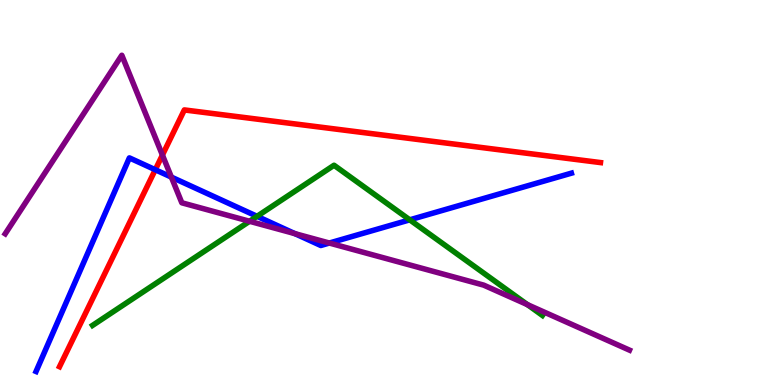[{'lines': ['blue', 'red'], 'intersections': [{'x': 2.0, 'y': 5.59}]}, {'lines': ['green', 'red'], 'intersections': []}, {'lines': ['purple', 'red'], 'intersections': [{'x': 2.1, 'y': 5.97}]}, {'lines': ['blue', 'green'], 'intersections': [{'x': 3.32, 'y': 4.38}, {'x': 5.29, 'y': 4.29}]}, {'lines': ['blue', 'purple'], 'intersections': [{'x': 2.21, 'y': 5.4}, {'x': 3.81, 'y': 3.93}, {'x': 4.25, 'y': 3.69}]}, {'lines': ['green', 'purple'], 'intersections': [{'x': 3.22, 'y': 4.25}, {'x': 6.81, 'y': 2.09}]}]